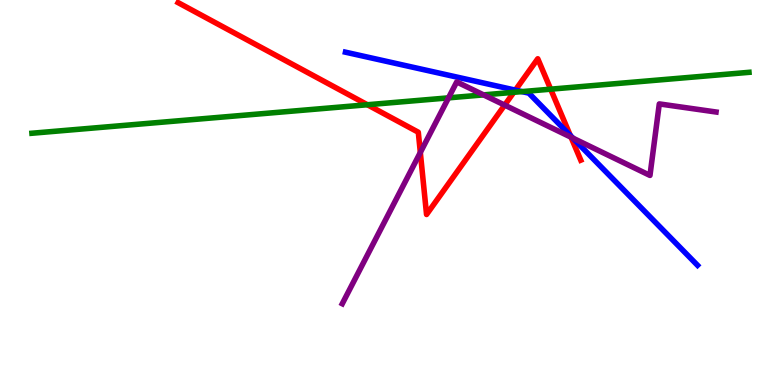[{'lines': ['blue', 'red'], 'intersections': [{'x': 6.65, 'y': 7.66}, {'x': 7.36, 'y': 6.48}]}, {'lines': ['green', 'red'], 'intersections': [{'x': 4.74, 'y': 7.28}, {'x': 6.63, 'y': 7.6}, {'x': 7.11, 'y': 7.68}]}, {'lines': ['purple', 'red'], 'intersections': [{'x': 5.42, 'y': 6.04}, {'x': 6.51, 'y': 7.27}, {'x': 7.37, 'y': 6.44}]}, {'lines': ['blue', 'green'], 'intersections': [{'x': 6.74, 'y': 7.62}]}, {'lines': ['blue', 'purple'], 'intersections': [{'x': 7.39, 'y': 6.41}]}, {'lines': ['green', 'purple'], 'intersections': [{'x': 5.79, 'y': 7.46}, {'x': 6.24, 'y': 7.54}]}]